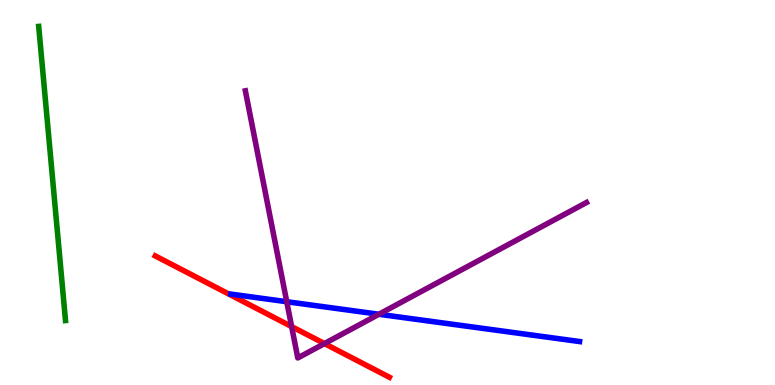[{'lines': ['blue', 'red'], 'intersections': []}, {'lines': ['green', 'red'], 'intersections': []}, {'lines': ['purple', 'red'], 'intersections': [{'x': 3.76, 'y': 1.52}, {'x': 4.19, 'y': 1.08}]}, {'lines': ['blue', 'green'], 'intersections': []}, {'lines': ['blue', 'purple'], 'intersections': [{'x': 3.7, 'y': 2.16}, {'x': 4.89, 'y': 1.84}]}, {'lines': ['green', 'purple'], 'intersections': []}]